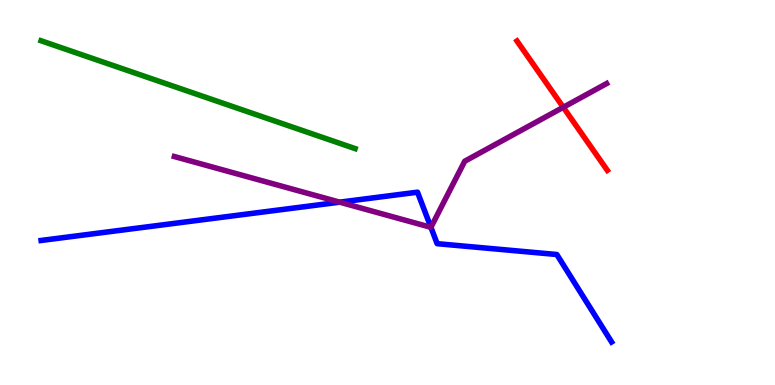[{'lines': ['blue', 'red'], 'intersections': []}, {'lines': ['green', 'red'], 'intersections': []}, {'lines': ['purple', 'red'], 'intersections': [{'x': 7.27, 'y': 7.21}]}, {'lines': ['blue', 'green'], 'intersections': []}, {'lines': ['blue', 'purple'], 'intersections': [{'x': 4.38, 'y': 4.75}, {'x': 5.56, 'y': 4.1}]}, {'lines': ['green', 'purple'], 'intersections': []}]